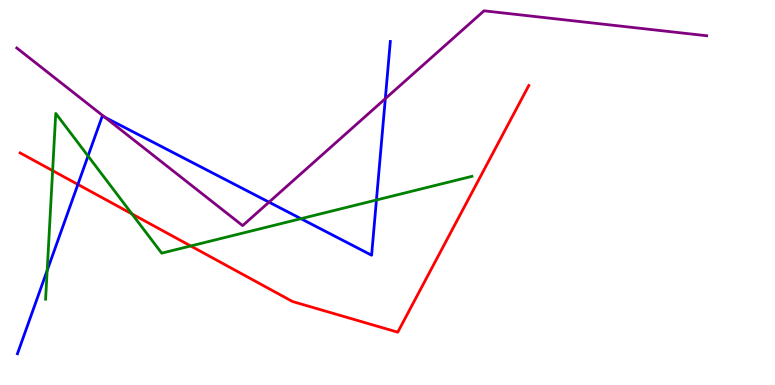[{'lines': ['blue', 'red'], 'intersections': [{'x': 1.01, 'y': 5.21}]}, {'lines': ['green', 'red'], 'intersections': [{'x': 0.679, 'y': 5.57}, {'x': 1.7, 'y': 4.44}, {'x': 2.46, 'y': 3.61}]}, {'lines': ['purple', 'red'], 'intersections': []}, {'lines': ['blue', 'green'], 'intersections': [{'x': 0.609, 'y': 2.97}, {'x': 1.14, 'y': 5.95}, {'x': 3.88, 'y': 4.32}, {'x': 4.86, 'y': 4.81}]}, {'lines': ['blue', 'purple'], 'intersections': [{'x': 1.35, 'y': 6.95}, {'x': 3.47, 'y': 4.75}, {'x': 4.97, 'y': 7.44}]}, {'lines': ['green', 'purple'], 'intersections': []}]